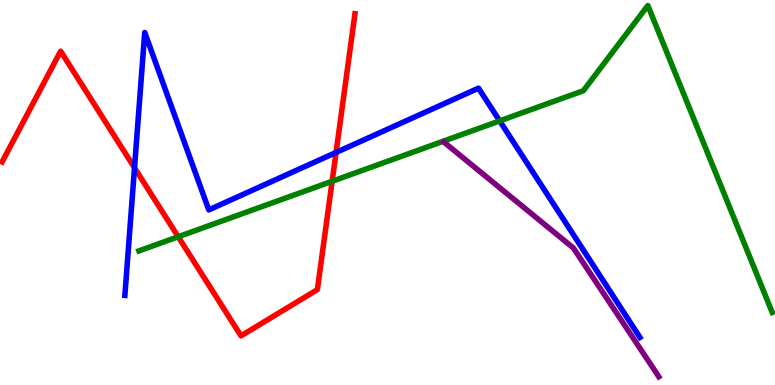[{'lines': ['blue', 'red'], 'intersections': [{'x': 1.74, 'y': 5.64}, {'x': 4.34, 'y': 6.04}]}, {'lines': ['green', 'red'], 'intersections': [{'x': 2.3, 'y': 3.85}, {'x': 4.29, 'y': 5.29}]}, {'lines': ['purple', 'red'], 'intersections': []}, {'lines': ['blue', 'green'], 'intersections': [{'x': 6.45, 'y': 6.86}]}, {'lines': ['blue', 'purple'], 'intersections': []}, {'lines': ['green', 'purple'], 'intersections': []}]